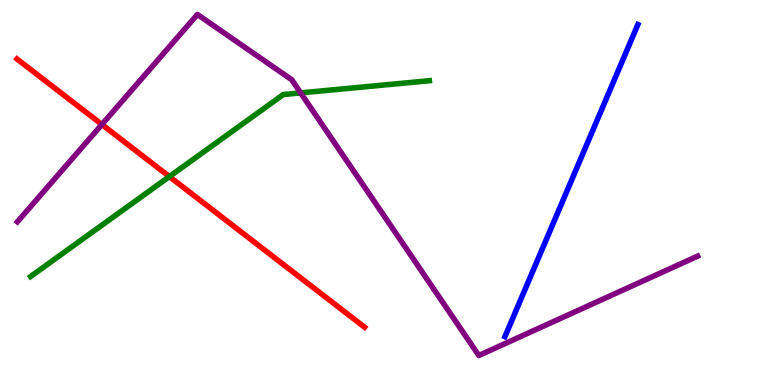[{'lines': ['blue', 'red'], 'intersections': []}, {'lines': ['green', 'red'], 'intersections': [{'x': 2.19, 'y': 5.41}]}, {'lines': ['purple', 'red'], 'intersections': [{'x': 1.31, 'y': 6.77}]}, {'lines': ['blue', 'green'], 'intersections': []}, {'lines': ['blue', 'purple'], 'intersections': []}, {'lines': ['green', 'purple'], 'intersections': [{'x': 3.88, 'y': 7.59}]}]